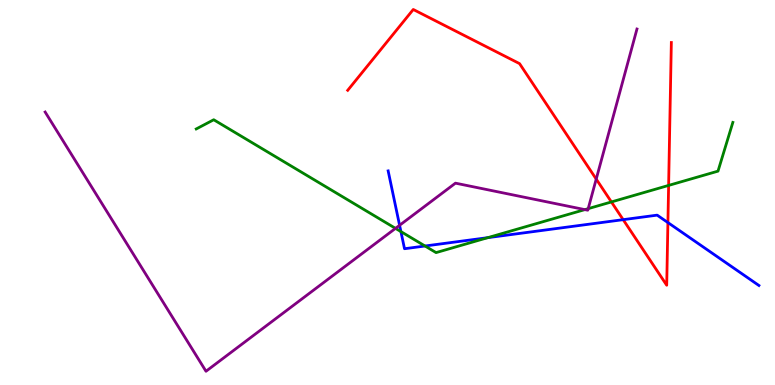[{'lines': ['blue', 'red'], 'intersections': [{'x': 8.04, 'y': 4.29}, {'x': 8.62, 'y': 4.22}]}, {'lines': ['green', 'red'], 'intersections': [{'x': 7.89, 'y': 4.75}, {'x': 8.63, 'y': 5.18}]}, {'lines': ['purple', 'red'], 'intersections': [{'x': 7.69, 'y': 5.35}]}, {'lines': ['blue', 'green'], 'intersections': [{'x': 5.17, 'y': 3.98}, {'x': 5.48, 'y': 3.61}, {'x': 6.29, 'y': 3.83}]}, {'lines': ['blue', 'purple'], 'intersections': [{'x': 5.16, 'y': 4.15}]}, {'lines': ['green', 'purple'], 'intersections': [{'x': 5.1, 'y': 4.07}, {'x': 7.55, 'y': 4.56}, {'x': 7.59, 'y': 4.58}]}]